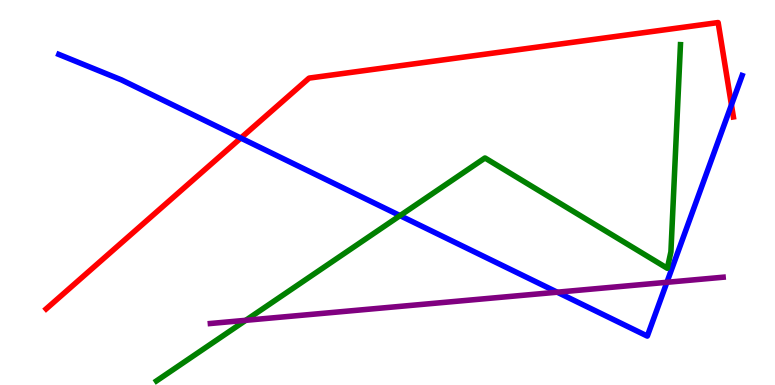[{'lines': ['blue', 'red'], 'intersections': [{'x': 3.11, 'y': 6.41}, {'x': 9.44, 'y': 7.28}]}, {'lines': ['green', 'red'], 'intersections': []}, {'lines': ['purple', 'red'], 'intersections': []}, {'lines': ['blue', 'green'], 'intersections': [{'x': 5.16, 'y': 4.4}]}, {'lines': ['blue', 'purple'], 'intersections': [{'x': 7.19, 'y': 2.41}, {'x': 8.61, 'y': 2.67}]}, {'lines': ['green', 'purple'], 'intersections': [{'x': 3.17, 'y': 1.68}]}]